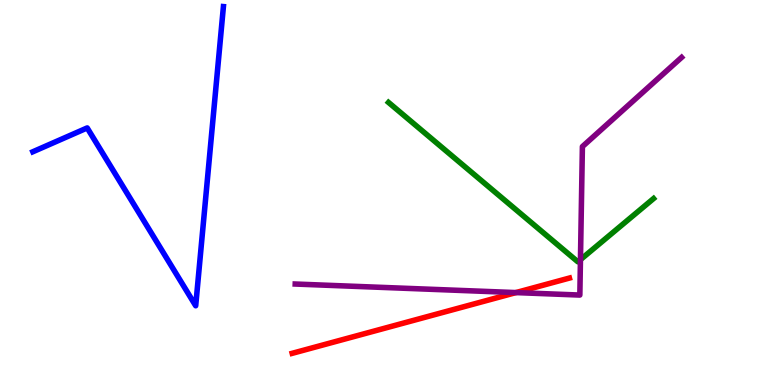[{'lines': ['blue', 'red'], 'intersections': []}, {'lines': ['green', 'red'], 'intersections': []}, {'lines': ['purple', 'red'], 'intersections': [{'x': 6.66, 'y': 2.4}]}, {'lines': ['blue', 'green'], 'intersections': []}, {'lines': ['blue', 'purple'], 'intersections': []}, {'lines': ['green', 'purple'], 'intersections': [{'x': 7.49, 'y': 3.26}]}]